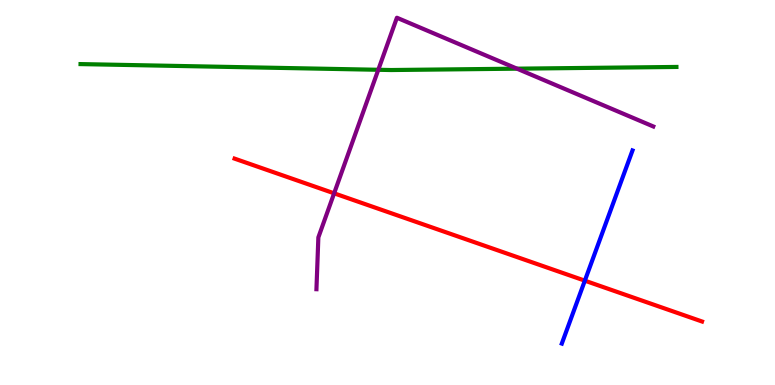[{'lines': ['blue', 'red'], 'intersections': [{'x': 7.55, 'y': 2.71}]}, {'lines': ['green', 'red'], 'intersections': []}, {'lines': ['purple', 'red'], 'intersections': [{'x': 4.31, 'y': 4.98}]}, {'lines': ['blue', 'green'], 'intersections': []}, {'lines': ['blue', 'purple'], 'intersections': []}, {'lines': ['green', 'purple'], 'intersections': [{'x': 4.88, 'y': 8.19}, {'x': 6.67, 'y': 8.22}]}]